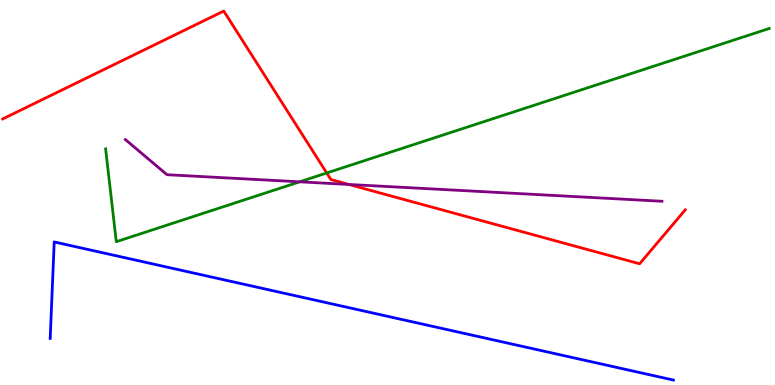[{'lines': ['blue', 'red'], 'intersections': []}, {'lines': ['green', 'red'], 'intersections': [{'x': 4.22, 'y': 5.51}]}, {'lines': ['purple', 'red'], 'intersections': [{'x': 4.5, 'y': 5.21}]}, {'lines': ['blue', 'green'], 'intersections': []}, {'lines': ['blue', 'purple'], 'intersections': []}, {'lines': ['green', 'purple'], 'intersections': [{'x': 3.87, 'y': 5.28}]}]